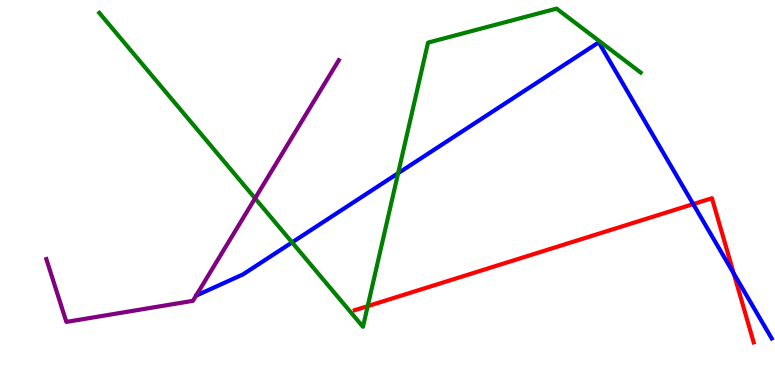[{'lines': ['blue', 'red'], 'intersections': [{'x': 8.94, 'y': 4.7}, {'x': 9.47, 'y': 2.9}]}, {'lines': ['green', 'red'], 'intersections': [{'x': 4.74, 'y': 2.05}]}, {'lines': ['purple', 'red'], 'intersections': []}, {'lines': ['blue', 'green'], 'intersections': [{'x': 3.77, 'y': 3.7}, {'x': 5.14, 'y': 5.5}]}, {'lines': ['blue', 'purple'], 'intersections': []}, {'lines': ['green', 'purple'], 'intersections': [{'x': 3.29, 'y': 4.85}]}]